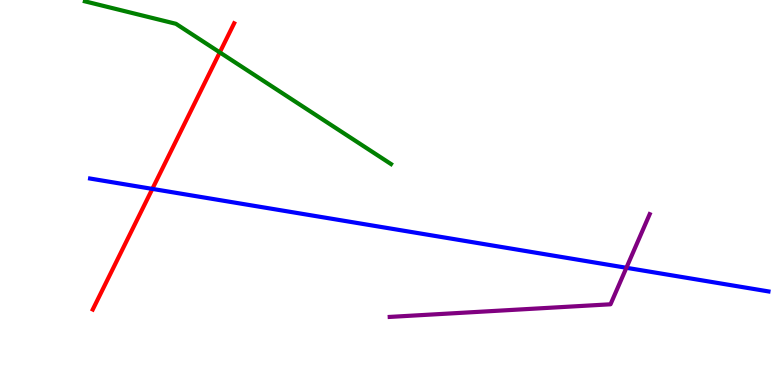[{'lines': ['blue', 'red'], 'intersections': [{'x': 1.97, 'y': 5.09}]}, {'lines': ['green', 'red'], 'intersections': [{'x': 2.84, 'y': 8.64}]}, {'lines': ['purple', 'red'], 'intersections': []}, {'lines': ['blue', 'green'], 'intersections': []}, {'lines': ['blue', 'purple'], 'intersections': [{'x': 8.08, 'y': 3.04}]}, {'lines': ['green', 'purple'], 'intersections': []}]